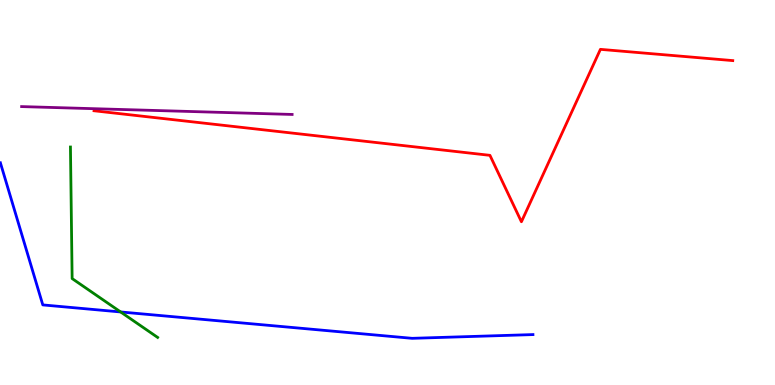[{'lines': ['blue', 'red'], 'intersections': []}, {'lines': ['green', 'red'], 'intersections': []}, {'lines': ['purple', 'red'], 'intersections': []}, {'lines': ['blue', 'green'], 'intersections': [{'x': 1.56, 'y': 1.9}]}, {'lines': ['blue', 'purple'], 'intersections': []}, {'lines': ['green', 'purple'], 'intersections': []}]